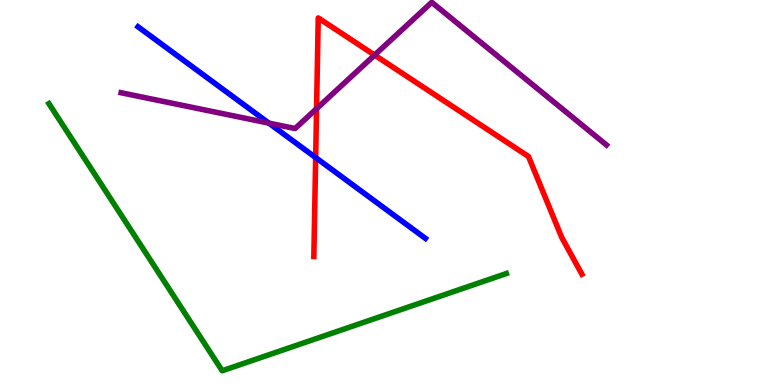[{'lines': ['blue', 'red'], 'intersections': [{'x': 4.07, 'y': 5.91}]}, {'lines': ['green', 'red'], 'intersections': []}, {'lines': ['purple', 'red'], 'intersections': [{'x': 4.08, 'y': 7.18}, {'x': 4.83, 'y': 8.57}]}, {'lines': ['blue', 'green'], 'intersections': []}, {'lines': ['blue', 'purple'], 'intersections': [{'x': 3.47, 'y': 6.8}]}, {'lines': ['green', 'purple'], 'intersections': []}]